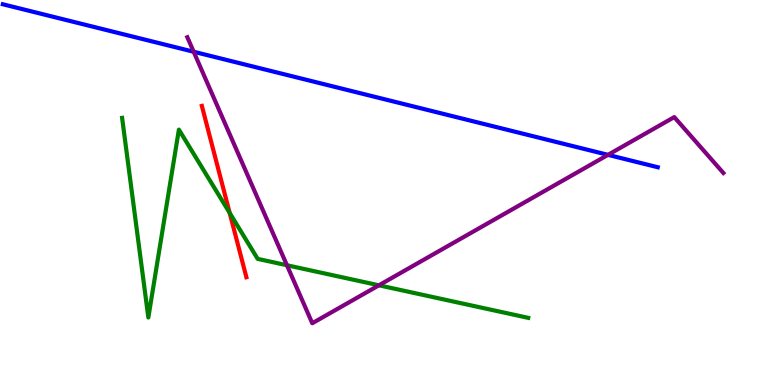[{'lines': ['blue', 'red'], 'intersections': []}, {'lines': ['green', 'red'], 'intersections': [{'x': 2.96, 'y': 4.47}]}, {'lines': ['purple', 'red'], 'intersections': []}, {'lines': ['blue', 'green'], 'intersections': []}, {'lines': ['blue', 'purple'], 'intersections': [{'x': 2.5, 'y': 8.66}, {'x': 7.85, 'y': 5.98}]}, {'lines': ['green', 'purple'], 'intersections': [{'x': 3.7, 'y': 3.11}, {'x': 4.89, 'y': 2.59}]}]